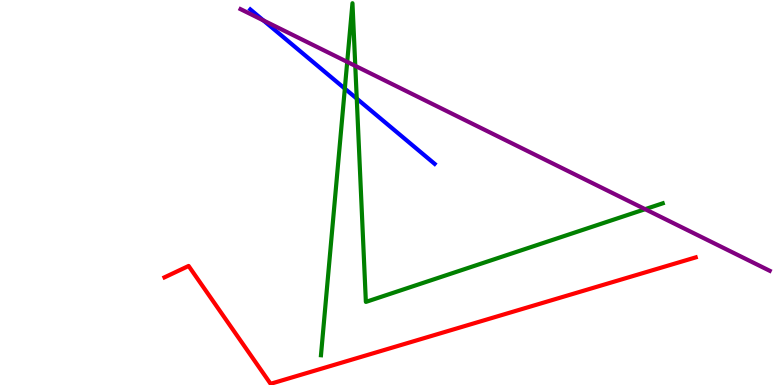[{'lines': ['blue', 'red'], 'intersections': []}, {'lines': ['green', 'red'], 'intersections': []}, {'lines': ['purple', 'red'], 'intersections': []}, {'lines': ['blue', 'green'], 'intersections': [{'x': 4.45, 'y': 7.7}, {'x': 4.6, 'y': 7.44}]}, {'lines': ['blue', 'purple'], 'intersections': [{'x': 3.4, 'y': 9.47}]}, {'lines': ['green', 'purple'], 'intersections': [{'x': 4.48, 'y': 8.39}, {'x': 4.58, 'y': 8.29}, {'x': 8.32, 'y': 4.57}]}]